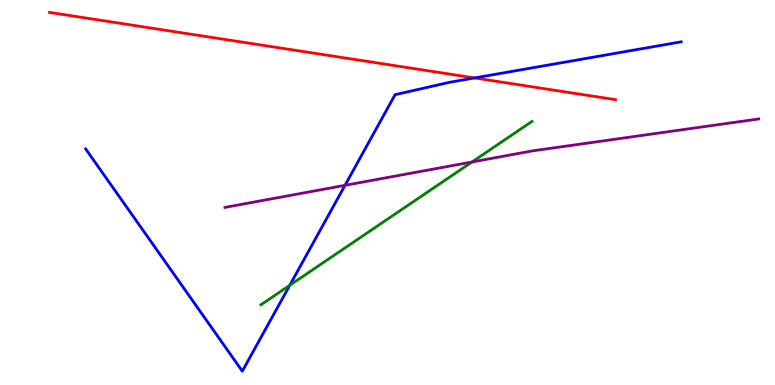[{'lines': ['blue', 'red'], 'intersections': [{'x': 6.12, 'y': 7.98}]}, {'lines': ['green', 'red'], 'intersections': []}, {'lines': ['purple', 'red'], 'intersections': []}, {'lines': ['blue', 'green'], 'intersections': [{'x': 3.74, 'y': 2.59}]}, {'lines': ['blue', 'purple'], 'intersections': [{'x': 4.45, 'y': 5.19}]}, {'lines': ['green', 'purple'], 'intersections': [{'x': 6.09, 'y': 5.79}]}]